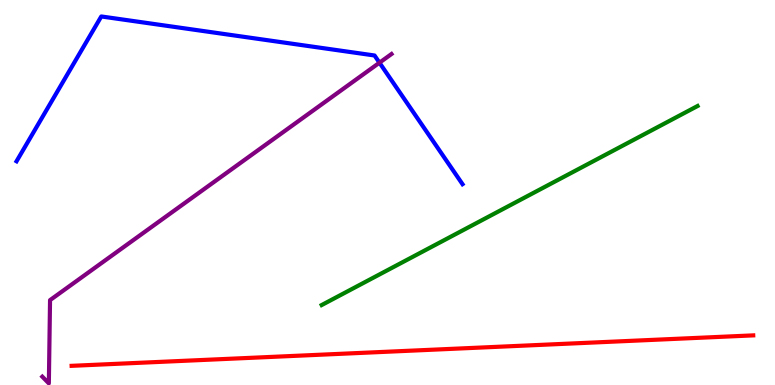[{'lines': ['blue', 'red'], 'intersections': []}, {'lines': ['green', 'red'], 'intersections': []}, {'lines': ['purple', 'red'], 'intersections': []}, {'lines': ['blue', 'green'], 'intersections': []}, {'lines': ['blue', 'purple'], 'intersections': [{'x': 4.9, 'y': 8.37}]}, {'lines': ['green', 'purple'], 'intersections': []}]